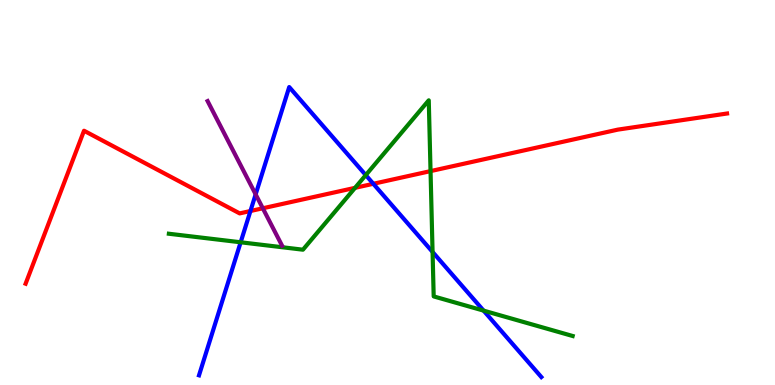[{'lines': ['blue', 'red'], 'intersections': [{'x': 3.23, 'y': 4.52}, {'x': 4.82, 'y': 5.23}]}, {'lines': ['green', 'red'], 'intersections': [{'x': 4.58, 'y': 5.12}, {'x': 5.56, 'y': 5.56}]}, {'lines': ['purple', 'red'], 'intersections': [{'x': 3.39, 'y': 4.59}]}, {'lines': ['blue', 'green'], 'intersections': [{'x': 3.11, 'y': 3.71}, {'x': 4.72, 'y': 5.45}, {'x': 5.58, 'y': 3.46}, {'x': 6.24, 'y': 1.93}]}, {'lines': ['blue', 'purple'], 'intersections': [{'x': 3.3, 'y': 4.95}]}, {'lines': ['green', 'purple'], 'intersections': []}]